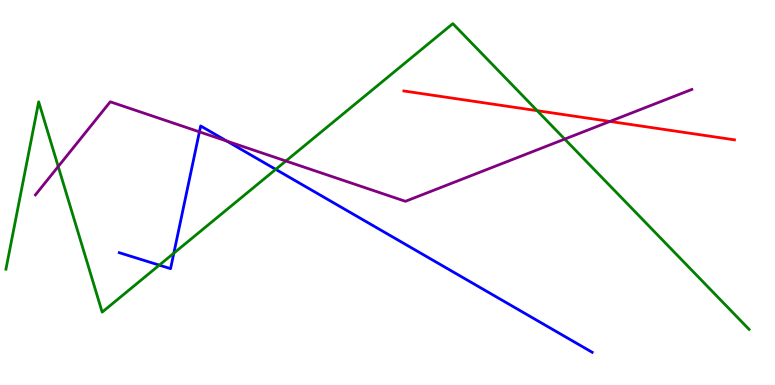[{'lines': ['blue', 'red'], 'intersections': []}, {'lines': ['green', 'red'], 'intersections': [{'x': 6.93, 'y': 7.13}]}, {'lines': ['purple', 'red'], 'intersections': [{'x': 7.87, 'y': 6.85}]}, {'lines': ['blue', 'green'], 'intersections': [{'x': 2.06, 'y': 3.11}, {'x': 2.24, 'y': 3.42}, {'x': 3.56, 'y': 5.6}]}, {'lines': ['blue', 'purple'], 'intersections': [{'x': 2.57, 'y': 6.58}, {'x': 2.93, 'y': 6.34}]}, {'lines': ['green', 'purple'], 'intersections': [{'x': 0.751, 'y': 5.67}, {'x': 3.69, 'y': 5.82}, {'x': 7.29, 'y': 6.39}]}]